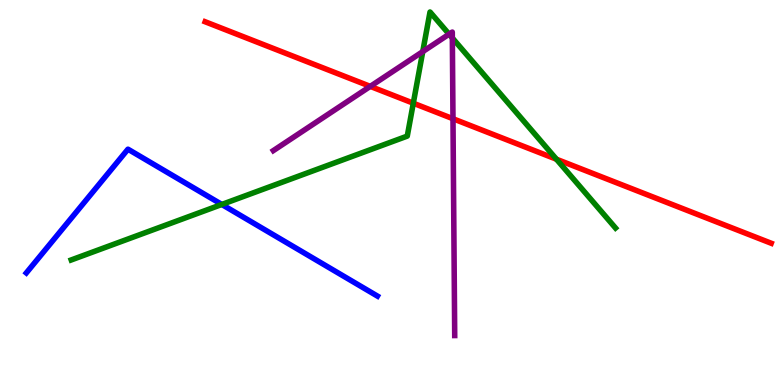[{'lines': ['blue', 'red'], 'intersections': []}, {'lines': ['green', 'red'], 'intersections': [{'x': 5.33, 'y': 7.32}, {'x': 7.18, 'y': 5.86}]}, {'lines': ['purple', 'red'], 'intersections': [{'x': 4.78, 'y': 7.76}, {'x': 5.84, 'y': 6.92}]}, {'lines': ['blue', 'green'], 'intersections': [{'x': 2.86, 'y': 4.69}]}, {'lines': ['blue', 'purple'], 'intersections': []}, {'lines': ['green', 'purple'], 'intersections': [{'x': 5.45, 'y': 8.66}, {'x': 5.79, 'y': 9.11}, {'x': 5.84, 'y': 9.01}]}]